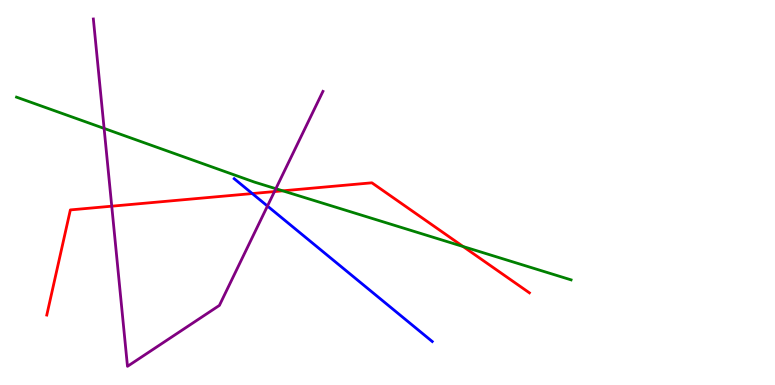[{'lines': ['blue', 'red'], 'intersections': [{'x': 3.26, 'y': 4.97}]}, {'lines': ['green', 'red'], 'intersections': [{'x': 3.65, 'y': 5.04}, {'x': 5.98, 'y': 3.6}]}, {'lines': ['purple', 'red'], 'intersections': [{'x': 1.44, 'y': 4.64}, {'x': 3.54, 'y': 5.02}]}, {'lines': ['blue', 'green'], 'intersections': []}, {'lines': ['blue', 'purple'], 'intersections': [{'x': 3.45, 'y': 4.65}]}, {'lines': ['green', 'purple'], 'intersections': [{'x': 1.34, 'y': 6.66}, {'x': 3.56, 'y': 5.1}]}]